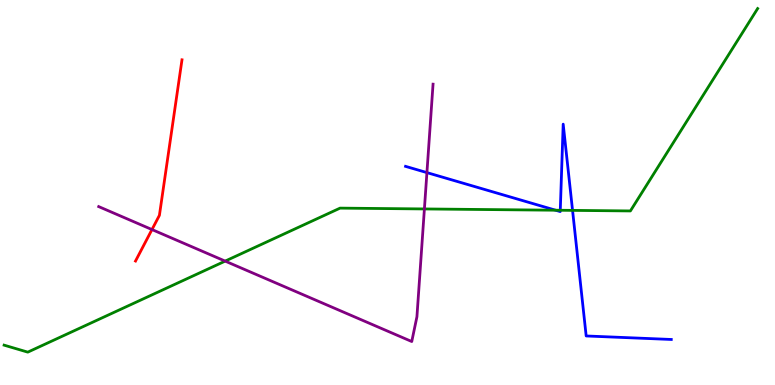[{'lines': ['blue', 'red'], 'intersections': []}, {'lines': ['green', 'red'], 'intersections': []}, {'lines': ['purple', 'red'], 'intersections': [{'x': 1.96, 'y': 4.04}]}, {'lines': ['blue', 'green'], 'intersections': [{'x': 7.17, 'y': 4.54}, {'x': 7.23, 'y': 4.54}, {'x': 7.39, 'y': 4.54}]}, {'lines': ['blue', 'purple'], 'intersections': [{'x': 5.51, 'y': 5.52}]}, {'lines': ['green', 'purple'], 'intersections': [{'x': 2.91, 'y': 3.22}, {'x': 5.48, 'y': 4.57}]}]